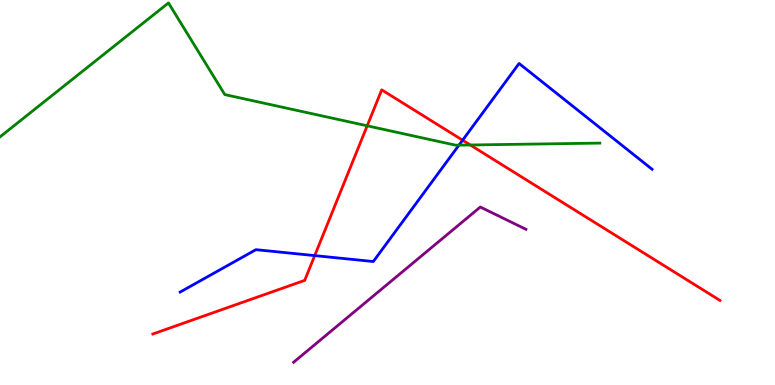[{'lines': ['blue', 'red'], 'intersections': [{'x': 4.06, 'y': 3.36}, {'x': 5.97, 'y': 6.36}]}, {'lines': ['green', 'red'], 'intersections': [{'x': 4.74, 'y': 6.73}, {'x': 6.07, 'y': 6.23}]}, {'lines': ['purple', 'red'], 'intersections': []}, {'lines': ['blue', 'green'], 'intersections': [{'x': 5.92, 'y': 6.23}]}, {'lines': ['blue', 'purple'], 'intersections': []}, {'lines': ['green', 'purple'], 'intersections': []}]